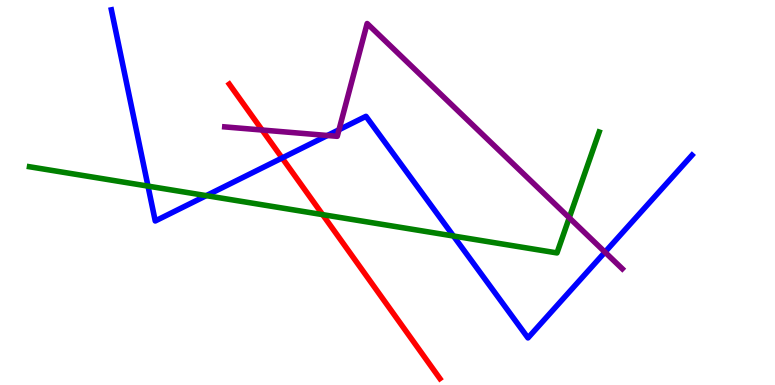[{'lines': ['blue', 'red'], 'intersections': [{'x': 3.64, 'y': 5.9}]}, {'lines': ['green', 'red'], 'intersections': [{'x': 4.16, 'y': 4.42}]}, {'lines': ['purple', 'red'], 'intersections': [{'x': 3.38, 'y': 6.62}]}, {'lines': ['blue', 'green'], 'intersections': [{'x': 1.91, 'y': 5.17}, {'x': 2.66, 'y': 4.92}, {'x': 5.85, 'y': 3.87}]}, {'lines': ['blue', 'purple'], 'intersections': [{'x': 4.22, 'y': 6.48}, {'x': 4.37, 'y': 6.63}, {'x': 7.81, 'y': 3.45}]}, {'lines': ['green', 'purple'], 'intersections': [{'x': 7.35, 'y': 4.34}]}]